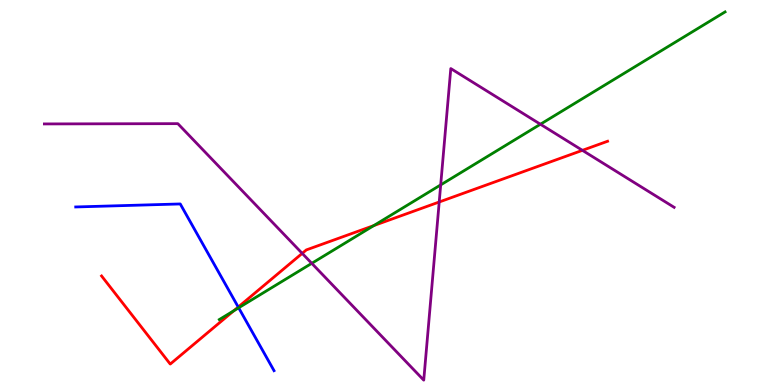[{'lines': ['blue', 'red'], 'intersections': [{'x': 3.07, 'y': 2.02}]}, {'lines': ['green', 'red'], 'intersections': [{'x': 3.02, 'y': 1.93}, {'x': 4.82, 'y': 4.14}]}, {'lines': ['purple', 'red'], 'intersections': [{'x': 3.9, 'y': 3.42}, {'x': 5.67, 'y': 4.75}, {'x': 7.51, 'y': 6.1}]}, {'lines': ['blue', 'green'], 'intersections': [{'x': 3.08, 'y': 2.01}]}, {'lines': ['blue', 'purple'], 'intersections': []}, {'lines': ['green', 'purple'], 'intersections': [{'x': 4.02, 'y': 3.16}, {'x': 5.69, 'y': 5.2}, {'x': 6.97, 'y': 6.77}]}]